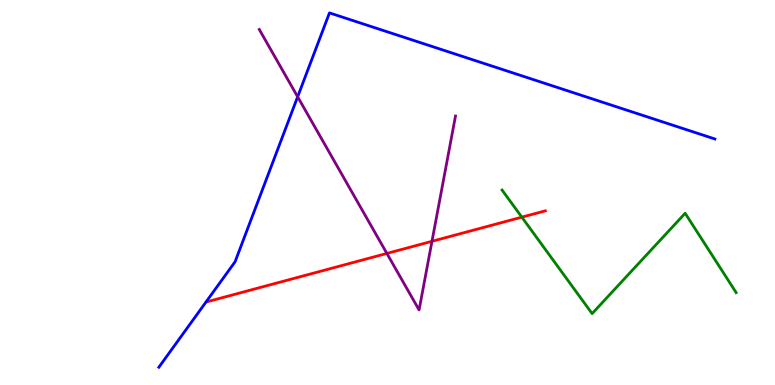[{'lines': ['blue', 'red'], 'intersections': []}, {'lines': ['green', 'red'], 'intersections': [{'x': 6.73, 'y': 4.36}]}, {'lines': ['purple', 'red'], 'intersections': [{'x': 4.99, 'y': 3.42}, {'x': 5.57, 'y': 3.73}]}, {'lines': ['blue', 'green'], 'intersections': []}, {'lines': ['blue', 'purple'], 'intersections': [{'x': 3.84, 'y': 7.49}]}, {'lines': ['green', 'purple'], 'intersections': []}]